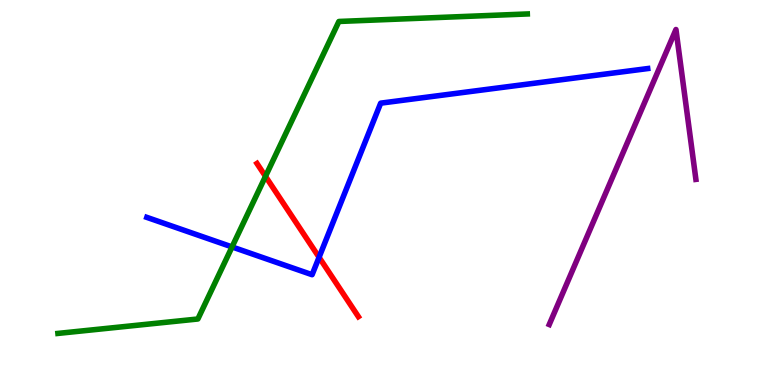[{'lines': ['blue', 'red'], 'intersections': [{'x': 4.12, 'y': 3.32}]}, {'lines': ['green', 'red'], 'intersections': [{'x': 3.43, 'y': 5.42}]}, {'lines': ['purple', 'red'], 'intersections': []}, {'lines': ['blue', 'green'], 'intersections': [{'x': 2.99, 'y': 3.59}]}, {'lines': ['blue', 'purple'], 'intersections': []}, {'lines': ['green', 'purple'], 'intersections': []}]